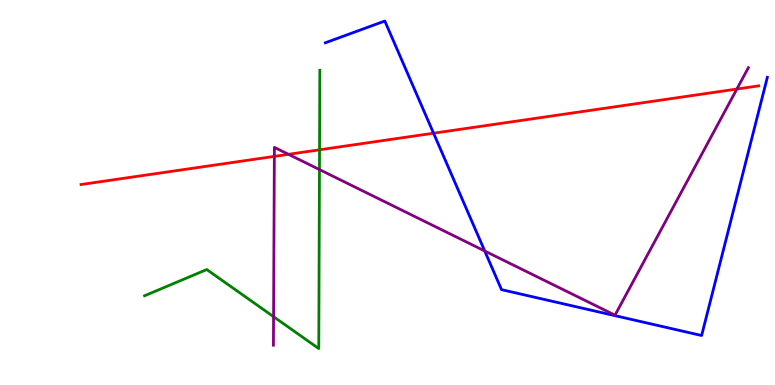[{'lines': ['blue', 'red'], 'intersections': [{'x': 5.59, 'y': 6.54}]}, {'lines': ['green', 'red'], 'intersections': [{'x': 4.12, 'y': 6.11}]}, {'lines': ['purple', 'red'], 'intersections': [{'x': 3.54, 'y': 5.94}, {'x': 3.72, 'y': 5.99}, {'x': 9.51, 'y': 7.69}]}, {'lines': ['blue', 'green'], 'intersections': []}, {'lines': ['blue', 'purple'], 'intersections': [{'x': 6.25, 'y': 3.48}]}, {'lines': ['green', 'purple'], 'intersections': [{'x': 3.53, 'y': 1.77}, {'x': 4.12, 'y': 5.6}]}]